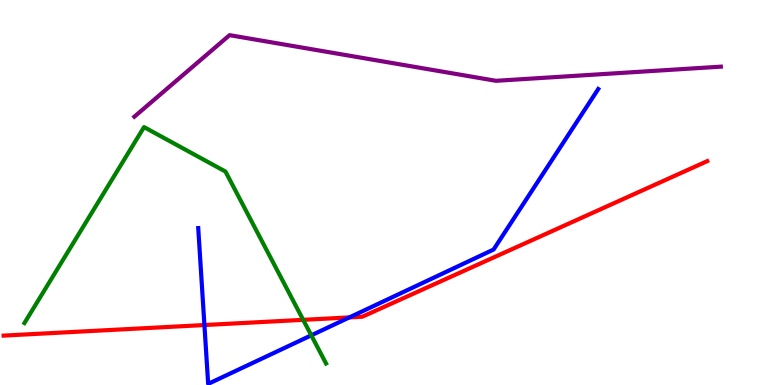[{'lines': ['blue', 'red'], 'intersections': [{'x': 2.64, 'y': 1.56}, {'x': 4.51, 'y': 1.76}]}, {'lines': ['green', 'red'], 'intersections': [{'x': 3.91, 'y': 1.69}]}, {'lines': ['purple', 'red'], 'intersections': []}, {'lines': ['blue', 'green'], 'intersections': [{'x': 4.02, 'y': 1.29}]}, {'lines': ['blue', 'purple'], 'intersections': []}, {'lines': ['green', 'purple'], 'intersections': []}]